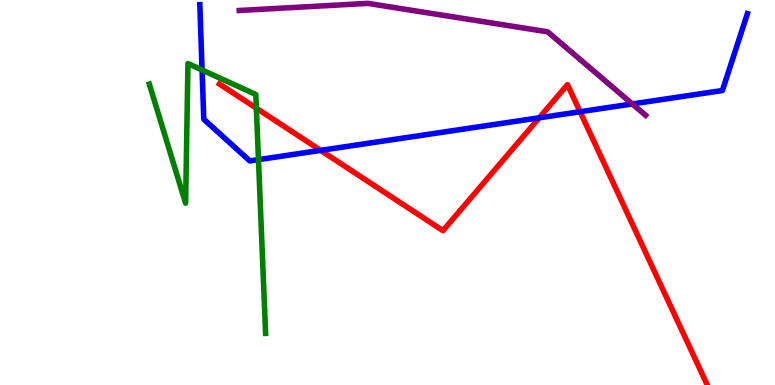[{'lines': ['blue', 'red'], 'intersections': [{'x': 4.14, 'y': 6.09}, {'x': 6.96, 'y': 6.94}, {'x': 7.48, 'y': 7.1}]}, {'lines': ['green', 'red'], 'intersections': [{'x': 3.31, 'y': 7.19}]}, {'lines': ['purple', 'red'], 'intersections': []}, {'lines': ['blue', 'green'], 'intersections': [{'x': 2.61, 'y': 8.18}, {'x': 3.34, 'y': 5.85}]}, {'lines': ['blue', 'purple'], 'intersections': [{'x': 8.16, 'y': 7.3}]}, {'lines': ['green', 'purple'], 'intersections': []}]